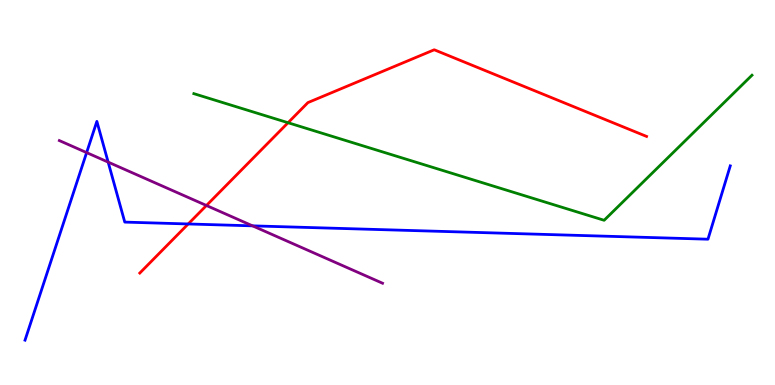[{'lines': ['blue', 'red'], 'intersections': [{'x': 2.43, 'y': 4.18}]}, {'lines': ['green', 'red'], 'intersections': [{'x': 3.72, 'y': 6.81}]}, {'lines': ['purple', 'red'], 'intersections': [{'x': 2.66, 'y': 4.66}]}, {'lines': ['blue', 'green'], 'intersections': []}, {'lines': ['blue', 'purple'], 'intersections': [{'x': 1.12, 'y': 6.04}, {'x': 1.4, 'y': 5.79}, {'x': 3.26, 'y': 4.13}]}, {'lines': ['green', 'purple'], 'intersections': []}]